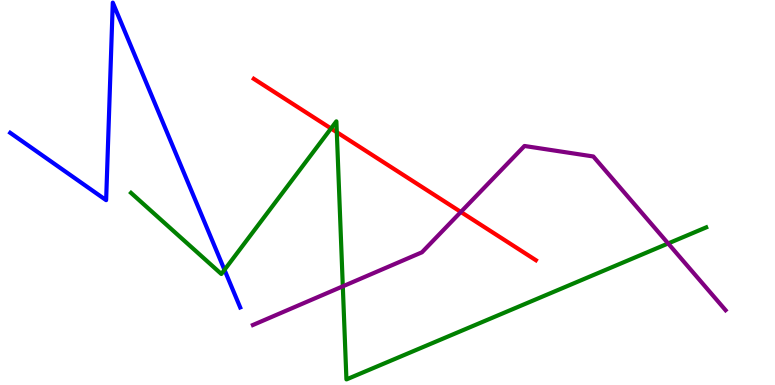[{'lines': ['blue', 'red'], 'intersections': []}, {'lines': ['green', 'red'], 'intersections': [{'x': 4.27, 'y': 6.66}, {'x': 4.35, 'y': 6.57}]}, {'lines': ['purple', 'red'], 'intersections': [{'x': 5.95, 'y': 4.49}]}, {'lines': ['blue', 'green'], 'intersections': [{'x': 2.9, 'y': 2.99}]}, {'lines': ['blue', 'purple'], 'intersections': []}, {'lines': ['green', 'purple'], 'intersections': [{'x': 4.42, 'y': 2.56}, {'x': 8.62, 'y': 3.68}]}]